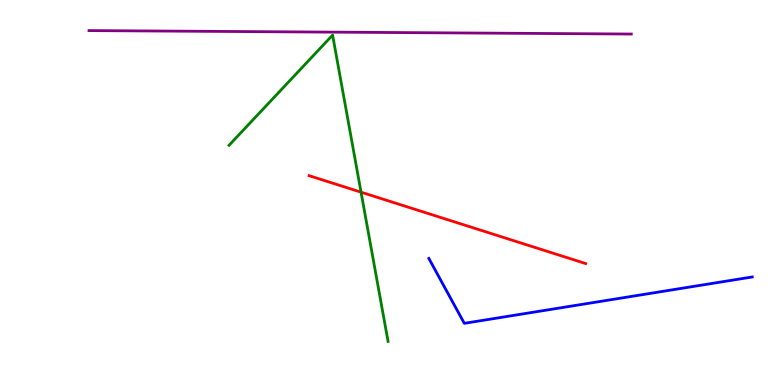[{'lines': ['blue', 'red'], 'intersections': []}, {'lines': ['green', 'red'], 'intersections': [{'x': 4.66, 'y': 5.01}]}, {'lines': ['purple', 'red'], 'intersections': []}, {'lines': ['blue', 'green'], 'intersections': []}, {'lines': ['blue', 'purple'], 'intersections': []}, {'lines': ['green', 'purple'], 'intersections': []}]